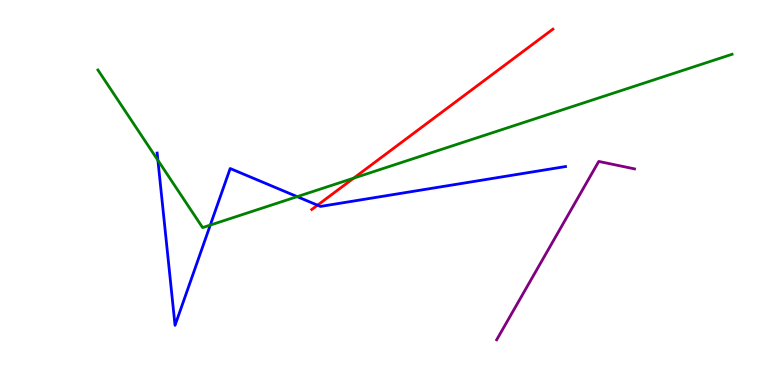[{'lines': ['blue', 'red'], 'intersections': [{'x': 4.1, 'y': 4.67}]}, {'lines': ['green', 'red'], 'intersections': [{'x': 4.56, 'y': 5.37}]}, {'lines': ['purple', 'red'], 'intersections': []}, {'lines': ['blue', 'green'], 'intersections': [{'x': 2.04, 'y': 5.84}, {'x': 2.71, 'y': 4.15}, {'x': 3.83, 'y': 4.89}]}, {'lines': ['blue', 'purple'], 'intersections': []}, {'lines': ['green', 'purple'], 'intersections': []}]